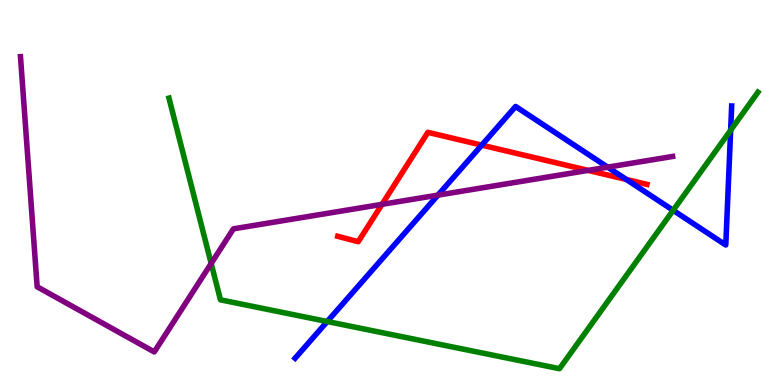[{'lines': ['blue', 'red'], 'intersections': [{'x': 6.22, 'y': 6.23}, {'x': 8.08, 'y': 5.34}]}, {'lines': ['green', 'red'], 'intersections': []}, {'lines': ['purple', 'red'], 'intersections': [{'x': 4.93, 'y': 4.69}, {'x': 7.59, 'y': 5.57}]}, {'lines': ['blue', 'green'], 'intersections': [{'x': 4.22, 'y': 1.65}, {'x': 8.69, 'y': 4.54}, {'x': 9.43, 'y': 6.62}]}, {'lines': ['blue', 'purple'], 'intersections': [{'x': 5.65, 'y': 4.93}, {'x': 7.84, 'y': 5.66}]}, {'lines': ['green', 'purple'], 'intersections': [{'x': 2.72, 'y': 3.16}]}]